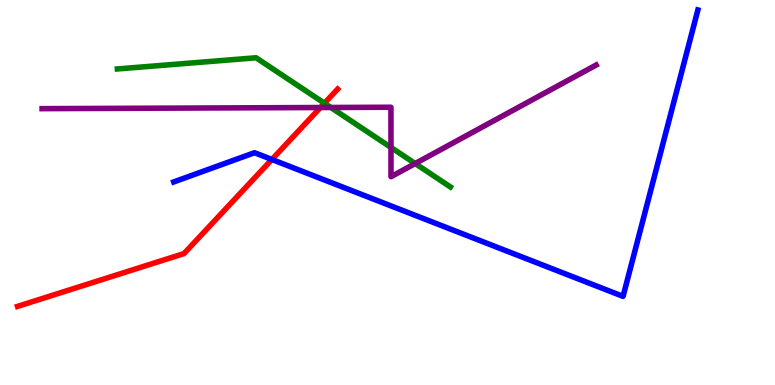[{'lines': ['blue', 'red'], 'intersections': [{'x': 3.51, 'y': 5.86}]}, {'lines': ['green', 'red'], 'intersections': [{'x': 4.19, 'y': 7.32}]}, {'lines': ['purple', 'red'], 'intersections': [{'x': 4.13, 'y': 7.21}]}, {'lines': ['blue', 'green'], 'intersections': []}, {'lines': ['blue', 'purple'], 'intersections': []}, {'lines': ['green', 'purple'], 'intersections': [{'x': 4.27, 'y': 7.21}, {'x': 5.04, 'y': 6.17}, {'x': 5.36, 'y': 5.75}]}]